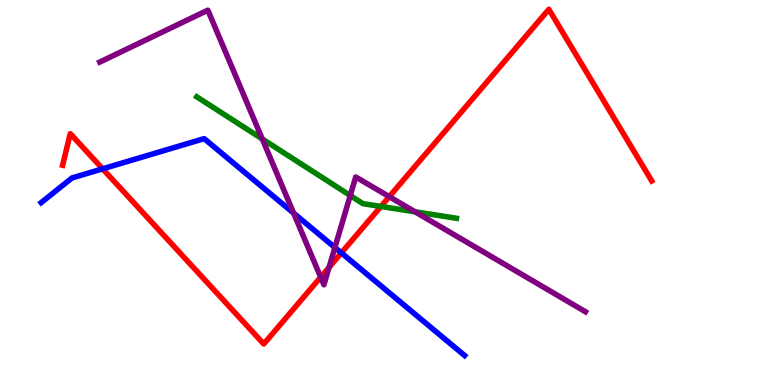[{'lines': ['blue', 'red'], 'intersections': [{'x': 1.32, 'y': 5.61}, {'x': 4.4, 'y': 3.43}]}, {'lines': ['green', 'red'], 'intersections': [{'x': 4.91, 'y': 4.64}]}, {'lines': ['purple', 'red'], 'intersections': [{'x': 4.14, 'y': 2.8}, {'x': 4.25, 'y': 3.06}, {'x': 5.02, 'y': 4.89}]}, {'lines': ['blue', 'green'], 'intersections': []}, {'lines': ['blue', 'purple'], 'intersections': [{'x': 3.79, 'y': 4.46}, {'x': 4.32, 'y': 3.57}]}, {'lines': ['green', 'purple'], 'intersections': [{'x': 3.38, 'y': 6.39}, {'x': 4.52, 'y': 4.92}, {'x': 5.36, 'y': 4.5}]}]